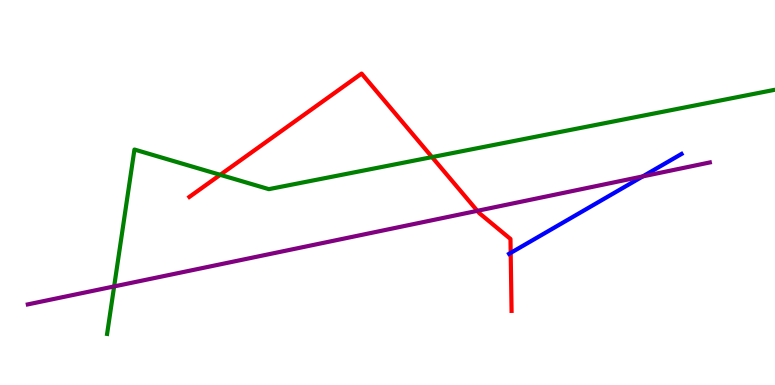[{'lines': ['blue', 'red'], 'intersections': [{'x': 6.59, 'y': 3.43}]}, {'lines': ['green', 'red'], 'intersections': [{'x': 2.84, 'y': 5.46}, {'x': 5.57, 'y': 5.92}]}, {'lines': ['purple', 'red'], 'intersections': [{'x': 6.16, 'y': 4.52}]}, {'lines': ['blue', 'green'], 'intersections': []}, {'lines': ['blue', 'purple'], 'intersections': [{'x': 8.29, 'y': 5.42}]}, {'lines': ['green', 'purple'], 'intersections': [{'x': 1.47, 'y': 2.56}]}]